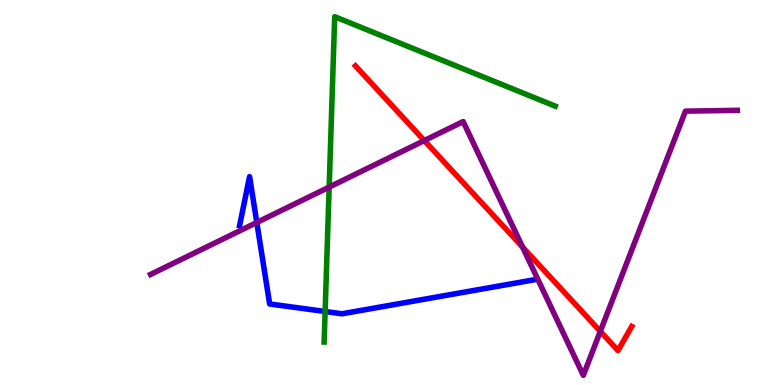[{'lines': ['blue', 'red'], 'intersections': []}, {'lines': ['green', 'red'], 'intersections': []}, {'lines': ['purple', 'red'], 'intersections': [{'x': 5.48, 'y': 6.35}, {'x': 6.74, 'y': 3.58}, {'x': 7.75, 'y': 1.39}]}, {'lines': ['blue', 'green'], 'intersections': [{'x': 4.2, 'y': 1.91}]}, {'lines': ['blue', 'purple'], 'intersections': [{'x': 3.31, 'y': 4.22}]}, {'lines': ['green', 'purple'], 'intersections': [{'x': 4.25, 'y': 5.14}]}]